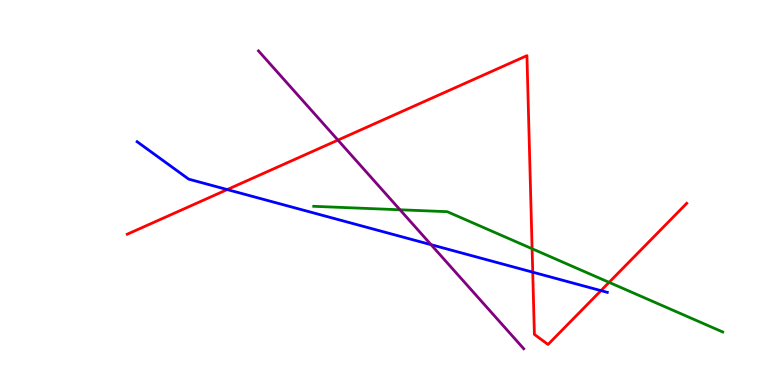[{'lines': ['blue', 'red'], 'intersections': [{'x': 2.93, 'y': 5.08}, {'x': 6.87, 'y': 2.93}, {'x': 7.75, 'y': 2.45}]}, {'lines': ['green', 'red'], 'intersections': [{'x': 6.87, 'y': 3.54}, {'x': 7.86, 'y': 2.67}]}, {'lines': ['purple', 'red'], 'intersections': [{'x': 4.36, 'y': 6.36}]}, {'lines': ['blue', 'green'], 'intersections': []}, {'lines': ['blue', 'purple'], 'intersections': [{'x': 5.56, 'y': 3.64}]}, {'lines': ['green', 'purple'], 'intersections': [{'x': 5.16, 'y': 4.55}]}]